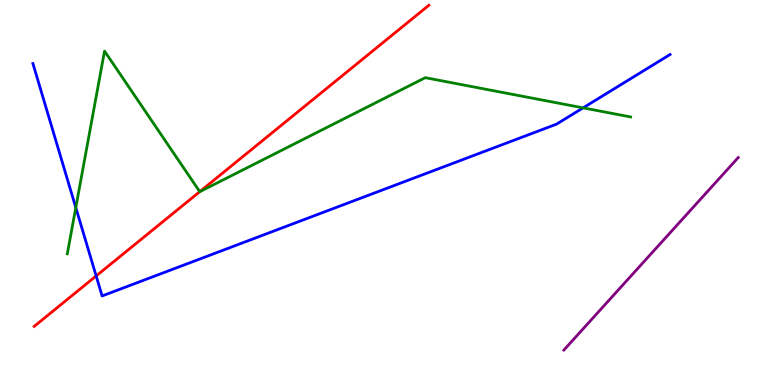[{'lines': ['blue', 'red'], 'intersections': [{'x': 1.24, 'y': 2.83}]}, {'lines': ['green', 'red'], 'intersections': [{'x': 2.58, 'y': 5.02}]}, {'lines': ['purple', 'red'], 'intersections': []}, {'lines': ['blue', 'green'], 'intersections': [{'x': 0.978, 'y': 4.61}, {'x': 7.52, 'y': 7.2}]}, {'lines': ['blue', 'purple'], 'intersections': []}, {'lines': ['green', 'purple'], 'intersections': []}]